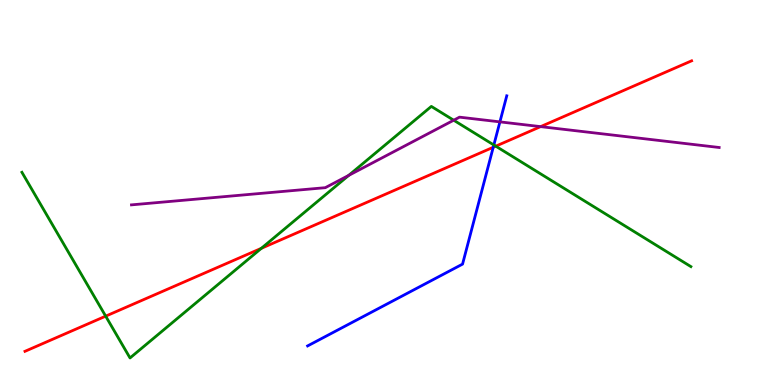[{'lines': ['blue', 'red'], 'intersections': [{'x': 6.36, 'y': 6.17}]}, {'lines': ['green', 'red'], 'intersections': [{'x': 1.36, 'y': 1.79}, {'x': 3.37, 'y': 3.55}, {'x': 6.4, 'y': 6.2}]}, {'lines': ['purple', 'red'], 'intersections': [{'x': 6.98, 'y': 6.71}]}, {'lines': ['blue', 'green'], 'intersections': [{'x': 6.37, 'y': 6.23}]}, {'lines': ['blue', 'purple'], 'intersections': [{'x': 6.45, 'y': 6.83}]}, {'lines': ['green', 'purple'], 'intersections': [{'x': 4.5, 'y': 5.45}, {'x': 5.85, 'y': 6.88}]}]